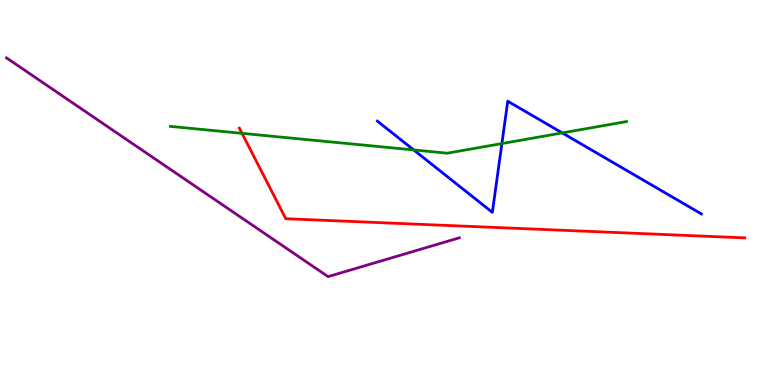[{'lines': ['blue', 'red'], 'intersections': []}, {'lines': ['green', 'red'], 'intersections': [{'x': 3.12, 'y': 6.54}]}, {'lines': ['purple', 'red'], 'intersections': []}, {'lines': ['blue', 'green'], 'intersections': [{'x': 5.34, 'y': 6.11}, {'x': 6.48, 'y': 6.27}, {'x': 7.25, 'y': 6.55}]}, {'lines': ['blue', 'purple'], 'intersections': []}, {'lines': ['green', 'purple'], 'intersections': []}]